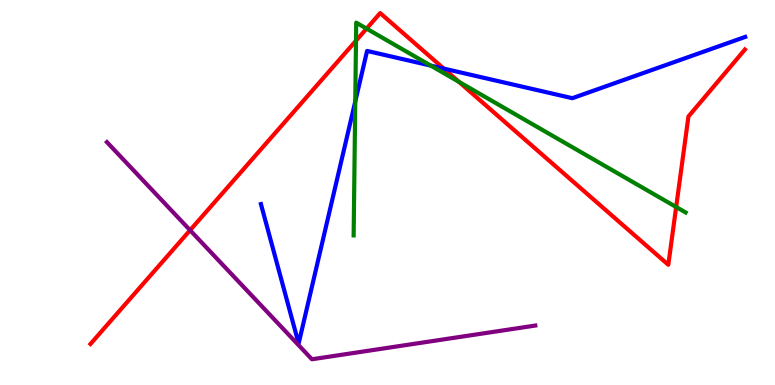[{'lines': ['blue', 'red'], 'intersections': [{'x': 5.73, 'y': 8.22}]}, {'lines': ['green', 'red'], 'intersections': [{'x': 4.59, 'y': 8.94}, {'x': 4.73, 'y': 9.26}, {'x': 5.92, 'y': 7.88}, {'x': 8.72, 'y': 4.62}]}, {'lines': ['purple', 'red'], 'intersections': [{'x': 2.45, 'y': 4.02}]}, {'lines': ['blue', 'green'], 'intersections': [{'x': 4.58, 'y': 7.36}, {'x': 5.56, 'y': 8.3}]}, {'lines': ['blue', 'purple'], 'intersections': []}, {'lines': ['green', 'purple'], 'intersections': []}]